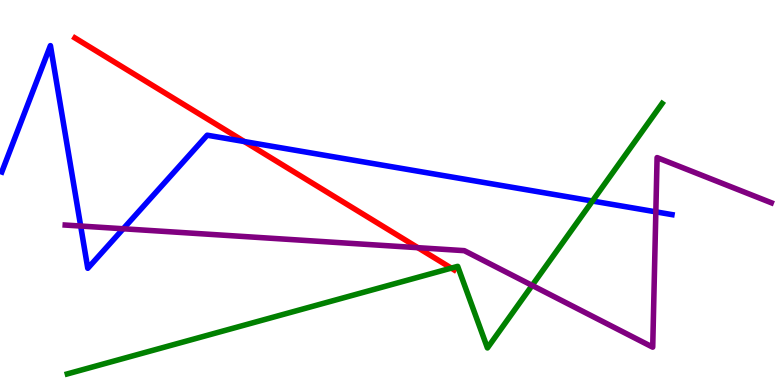[{'lines': ['blue', 'red'], 'intersections': [{'x': 3.15, 'y': 6.32}]}, {'lines': ['green', 'red'], 'intersections': [{'x': 5.82, 'y': 3.04}]}, {'lines': ['purple', 'red'], 'intersections': [{'x': 5.39, 'y': 3.57}]}, {'lines': ['blue', 'green'], 'intersections': [{'x': 7.64, 'y': 4.78}]}, {'lines': ['blue', 'purple'], 'intersections': [{'x': 1.04, 'y': 4.13}, {'x': 1.59, 'y': 4.06}, {'x': 8.46, 'y': 4.5}]}, {'lines': ['green', 'purple'], 'intersections': [{'x': 6.87, 'y': 2.59}]}]